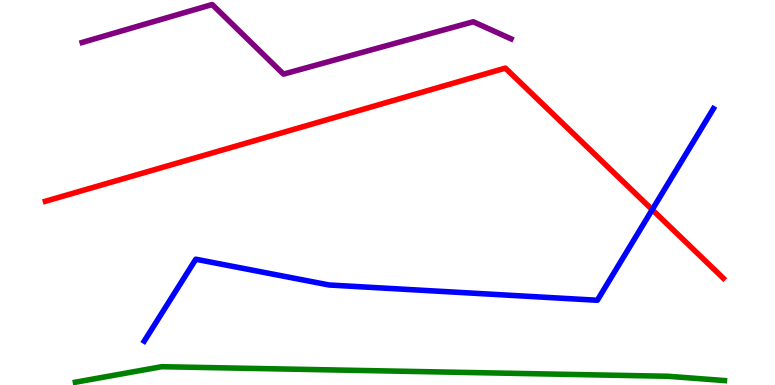[{'lines': ['blue', 'red'], 'intersections': [{'x': 8.42, 'y': 4.55}]}, {'lines': ['green', 'red'], 'intersections': []}, {'lines': ['purple', 'red'], 'intersections': []}, {'lines': ['blue', 'green'], 'intersections': []}, {'lines': ['blue', 'purple'], 'intersections': []}, {'lines': ['green', 'purple'], 'intersections': []}]